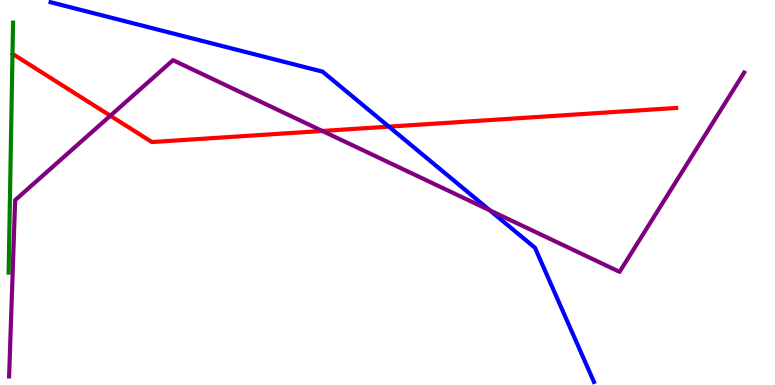[{'lines': ['blue', 'red'], 'intersections': [{'x': 5.02, 'y': 6.71}]}, {'lines': ['green', 'red'], 'intersections': []}, {'lines': ['purple', 'red'], 'intersections': [{'x': 1.42, 'y': 6.99}, {'x': 4.16, 'y': 6.6}]}, {'lines': ['blue', 'green'], 'intersections': []}, {'lines': ['blue', 'purple'], 'intersections': [{'x': 6.32, 'y': 4.54}]}, {'lines': ['green', 'purple'], 'intersections': []}]